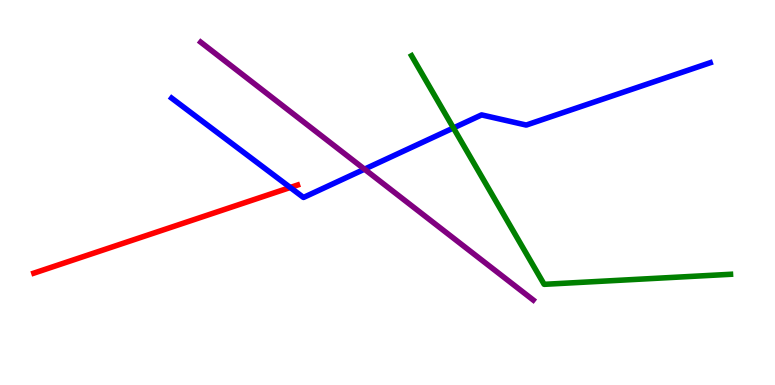[{'lines': ['blue', 'red'], 'intersections': [{'x': 3.75, 'y': 5.13}]}, {'lines': ['green', 'red'], 'intersections': []}, {'lines': ['purple', 'red'], 'intersections': []}, {'lines': ['blue', 'green'], 'intersections': [{'x': 5.85, 'y': 6.68}]}, {'lines': ['blue', 'purple'], 'intersections': [{'x': 4.7, 'y': 5.61}]}, {'lines': ['green', 'purple'], 'intersections': []}]